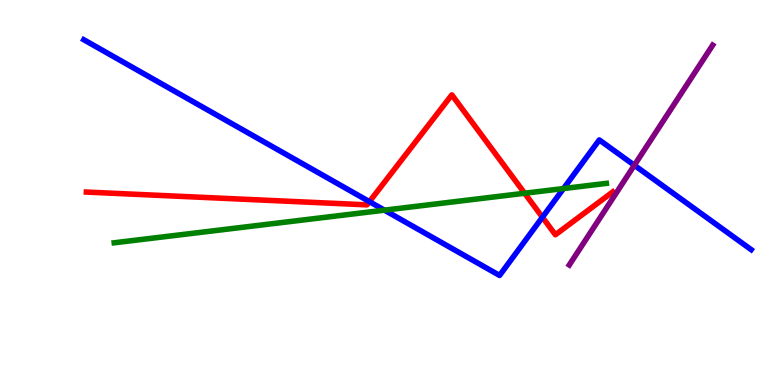[{'lines': ['blue', 'red'], 'intersections': [{'x': 4.77, 'y': 4.76}, {'x': 7.0, 'y': 4.36}]}, {'lines': ['green', 'red'], 'intersections': [{'x': 6.77, 'y': 4.98}]}, {'lines': ['purple', 'red'], 'intersections': []}, {'lines': ['blue', 'green'], 'intersections': [{'x': 4.96, 'y': 4.54}, {'x': 7.27, 'y': 5.1}]}, {'lines': ['blue', 'purple'], 'intersections': [{'x': 8.19, 'y': 5.71}]}, {'lines': ['green', 'purple'], 'intersections': []}]